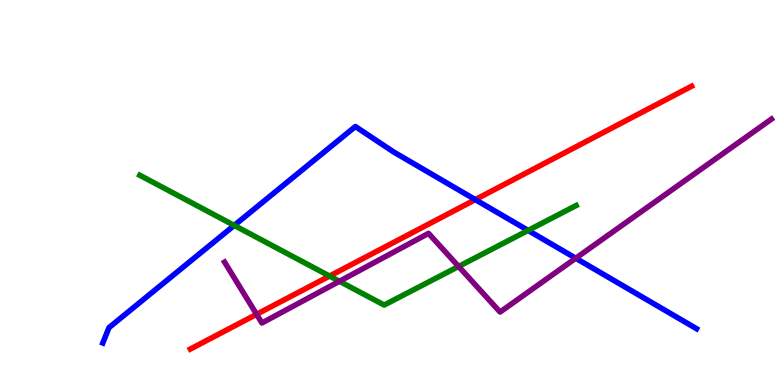[{'lines': ['blue', 'red'], 'intersections': [{'x': 6.13, 'y': 4.81}]}, {'lines': ['green', 'red'], 'intersections': [{'x': 4.25, 'y': 2.83}]}, {'lines': ['purple', 'red'], 'intersections': [{'x': 3.31, 'y': 1.84}]}, {'lines': ['blue', 'green'], 'intersections': [{'x': 3.02, 'y': 4.15}, {'x': 6.81, 'y': 4.02}]}, {'lines': ['blue', 'purple'], 'intersections': [{'x': 7.43, 'y': 3.29}]}, {'lines': ['green', 'purple'], 'intersections': [{'x': 4.38, 'y': 2.69}, {'x': 5.92, 'y': 3.08}]}]